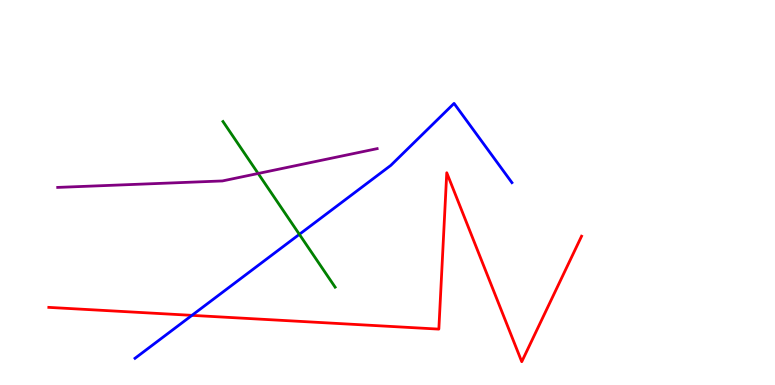[{'lines': ['blue', 'red'], 'intersections': [{'x': 2.48, 'y': 1.81}]}, {'lines': ['green', 'red'], 'intersections': []}, {'lines': ['purple', 'red'], 'intersections': []}, {'lines': ['blue', 'green'], 'intersections': [{'x': 3.86, 'y': 3.91}]}, {'lines': ['blue', 'purple'], 'intersections': []}, {'lines': ['green', 'purple'], 'intersections': [{'x': 3.33, 'y': 5.49}]}]